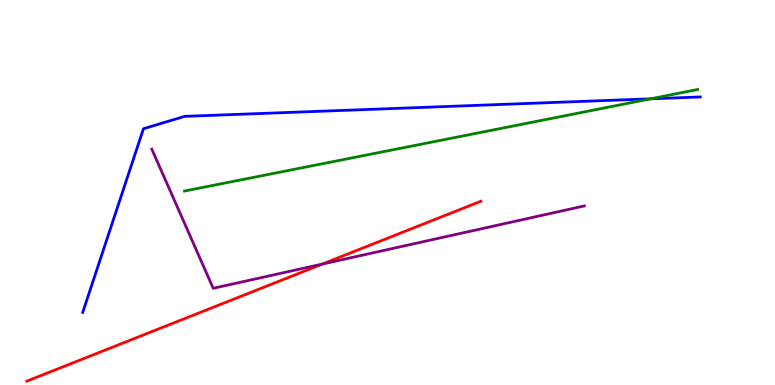[{'lines': ['blue', 'red'], 'intersections': []}, {'lines': ['green', 'red'], 'intersections': []}, {'lines': ['purple', 'red'], 'intersections': [{'x': 4.16, 'y': 3.14}]}, {'lines': ['blue', 'green'], 'intersections': [{'x': 8.39, 'y': 7.43}]}, {'lines': ['blue', 'purple'], 'intersections': []}, {'lines': ['green', 'purple'], 'intersections': []}]